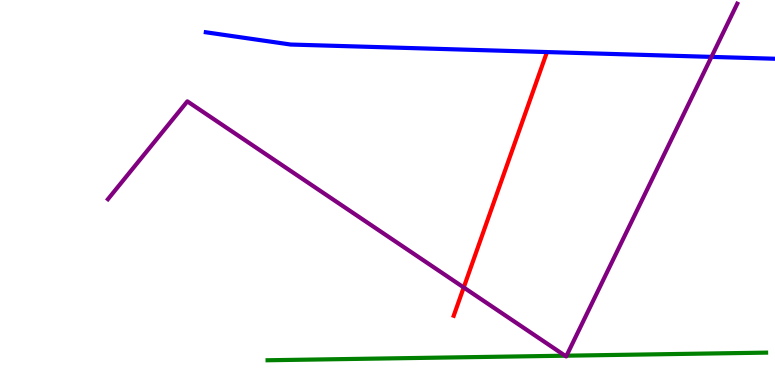[{'lines': ['blue', 'red'], 'intersections': []}, {'lines': ['green', 'red'], 'intersections': []}, {'lines': ['purple', 'red'], 'intersections': [{'x': 5.98, 'y': 2.53}]}, {'lines': ['blue', 'green'], 'intersections': []}, {'lines': ['blue', 'purple'], 'intersections': [{'x': 9.18, 'y': 8.52}]}, {'lines': ['green', 'purple'], 'intersections': [{'x': 7.29, 'y': 0.761}, {'x': 7.31, 'y': 0.761}]}]